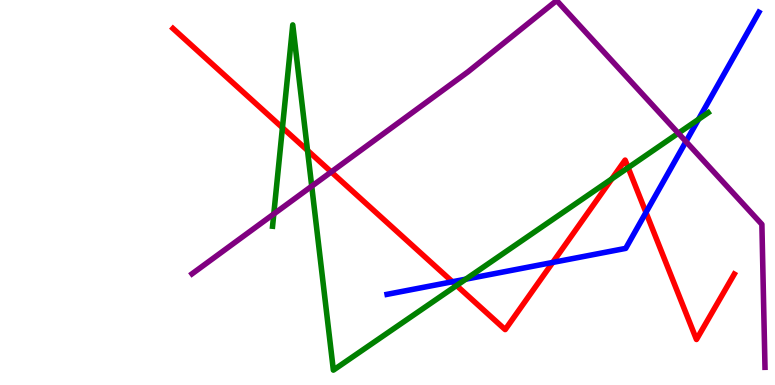[{'lines': ['blue', 'red'], 'intersections': [{'x': 5.84, 'y': 2.68}, {'x': 7.13, 'y': 3.18}, {'x': 8.33, 'y': 4.48}]}, {'lines': ['green', 'red'], 'intersections': [{'x': 3.64, 'y': 6.68}, {'x': 3.97, 'y': 6.09}, {'x': 5.89, 'y': 2.58}, {'x': 7.89, 'y': 5.35}, {'x': 8.11, 'y': 5.65}]}, {'lines': ['purple', 'red'], 'intersections': [{'x': 4.27, 'y': 5.53}]}, {'lines': ['blue', 'green'], 'intersections': [{'x': 6.01, 'y': 2.75}, {'x': 9.01, 'y': 6.9}]}, {'lines': ['blue', 'purple'], 'intersections': [{'x': 8.85, 'y': 6.32}]}, {'lines': ['green', 'purple'], 'intersections': [{'x': 3.53, 'y': 4.44}, {'x': 4.02, 'y': 5.16}, {'x': 8.75, 'y': 6.54}]}]